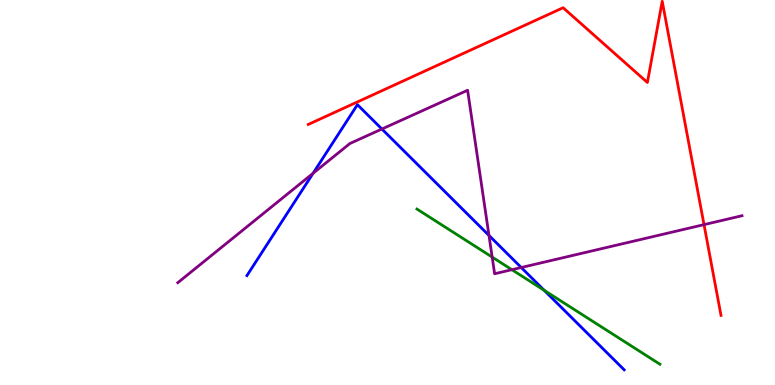[{'lines': ['blue', 'red'], 'intersections': []}, {'lines': ['green', 'red'], 'intersections': []}, {'lines': ['purple', 'red'], 'intersections': [{'x': 9.08, 'y': 4.17}]}, {'lines': ['blue', 'green'], 'intersections': [{'x': 7.02, 'y': 2.46}]}, {'lines': ['blue', 'purple'], 'intersections': [{'x': 4.04, 'y': 5.5}, {'x': 4.93, 'y': 6.65}, {'x': 6.31, 'y': 3.88}, {'x': 6.73, 'y': 3.05}]}, {'lines': ['green', 'purple'], 'intersections': [{'x': 6.35, 'y': 3.32}, {'x': 6.61, 'y': 2.99}]}]